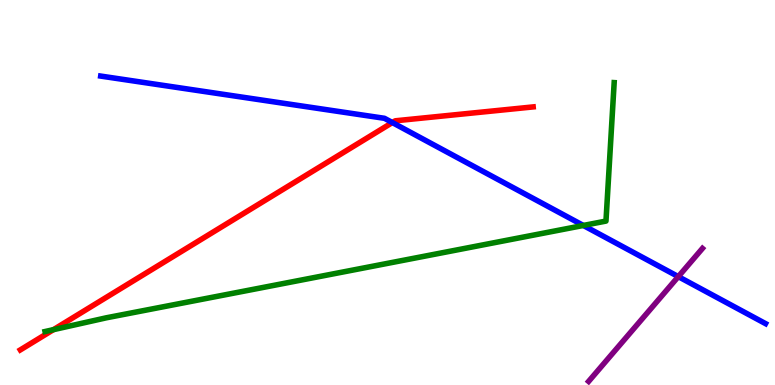[{'lines': ['blue', 'red'], 'intersections': [{'x': 5.06, 'y': 6.82}]}, {'lines': ['green', 'red'], 'intersections': [{'x': 0.69, 'y': 1.44}]}, {'lines': ['purple', 'red'], 'intersections': []}, {'lines': ['blue', 'green'], 'intersections': [{'x': 7.53, 'y': 4.14}]}, {'lines': ['blue', 'purple'], 'intersections': [{'x': 8.75, 'y': 2.82}]}, {'lines': ['green', 'purple'], 'intersections': []}]